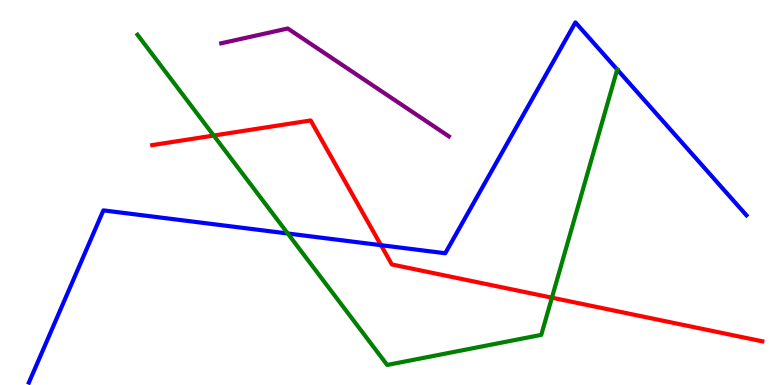[{'lines': ['blue', 'red'], 'intersections': [{'x': 4.92, 'y': 3.63}]}, {'lines': ['green', 'red'], 'intersections': [{'x': 2.76, 'y': 6.48}, {'x': 7.12, 'y': 2.27}]}, {'lines': ['purple', 'red'], 'intersections': []}, {'lines': ['blue', 'green'], 'intersections': [{'x': 3.71, 'y': 3.94}, {'x': 7.96, 'y': 8.19}]}, {'lines': ['blue', 'purple'], 'intersections': []}, {'lines': ['green', 'purple'], 'intersections': []}]